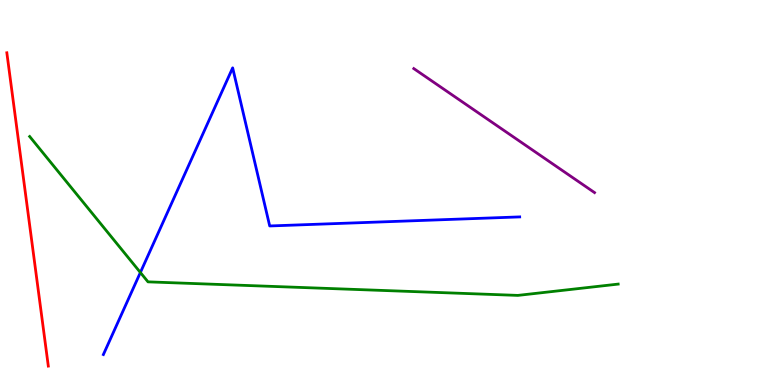[{'lines': ['blue', 'red'], 'intersections': []}, {'lines': ['green', 'red'], 'intersections': []}, {'lines': ['purple', 'red'], 'intersections': []}, {'lines': ['blue', 'green'], 'intersections': [{'x': 1.81, 'y': 2.92}]}, {'lines': ['blue', 'purple'], 'intersections': []}, {'lines': ['green', 'purple'], 'intersections': []}]